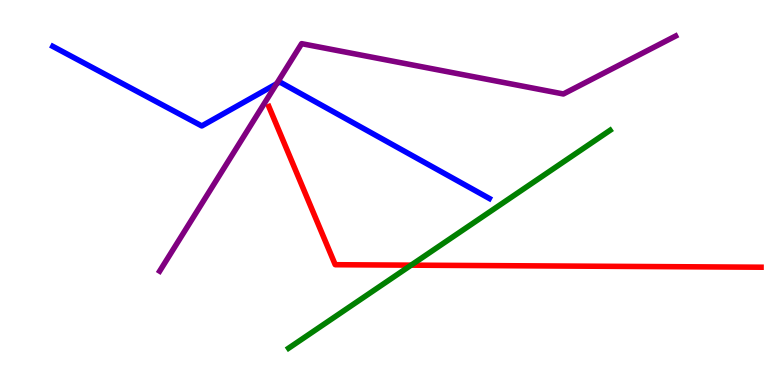[{'lines': ['blue', 'red'], 'intersections': []}, {'lines': ['green', 'red'], 'intersections': [{'x': 5.3, 'y': 3.11}]}, {'lines': ['purple', 'red'], 'intersections': []}, {'lines': ['blue', 'green'], 'intersections': []}, {'lines': ['blue', 'purple'], 'intersections': [{'x': 3.57, 'y': 7.82}]}, {'lines': ['green', 'purple'], 'intersections': []}]